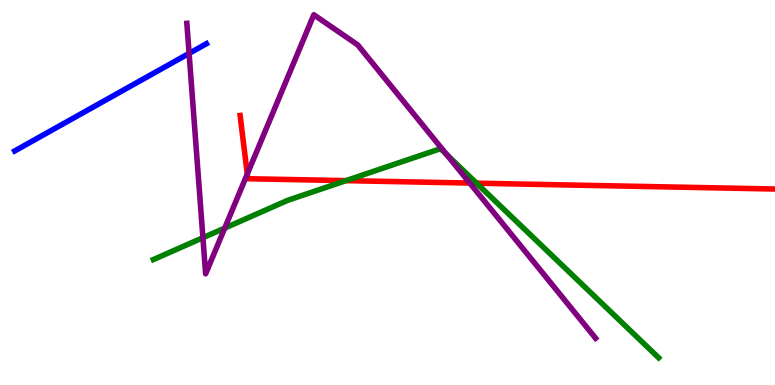[{'lines': ['blue', 'red'], 'intersections': []}, {'lines': ['green', 'red'], 'intersections': [{'x': 4.46, 'y': 5.31}, {'x': 6.15, 'y': 5.24}]}, {'lines': ['purple', 'red'], 'intersections': [{'x': 3.19, 'y': 5.48}, {'x': 6.06, 'y': 5.25}]}, {'lines': ['blue', 'green'], 'intersections': []}, {'lines': ['blue', 'purple'], 'intersections': [{'x': 2.44, 'y': 8.61}]}, {'lines': ['green', 'purple'], 'intersections': [{'x': 2.62, 'y': 3.83}, {'x': 2.9, 'y': 4.08}, {'x': 5.76, 'y': 5.99}]}]